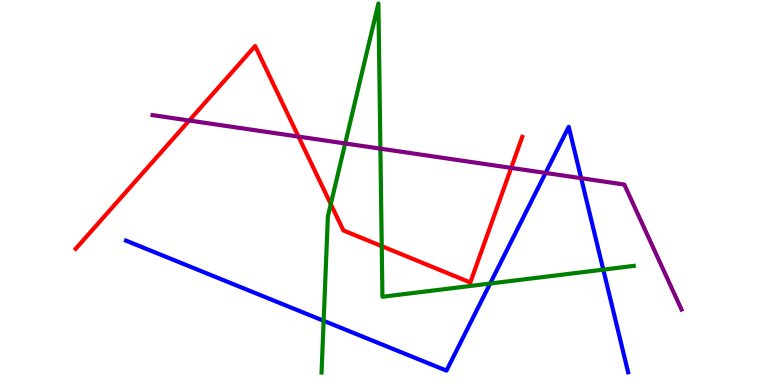[{'lines': ['blue', 'red'], 'intersections': []}, {'lines': ['green', 'red'], 'intersections': [{'x': 4.27, 'y': 4.7}, {'x': 4.93, 'y': 3.61}]}, {'lines': ['purple', 'red'], 'intersections': [{'x': 2.44, 'y': 6.87}, {'x': 3.85, 'y': 6.45}, {'x': 6.6, 'y': 5.64}]}, {'lines': ['blue', 'green'], 'intersections': [{'x': 4.18, 'y': 1.67}, {'x': 6.32, 'y': 2.64}, {'x': 7.78, 'y': 3.0}]}, {'lines': ['blue', 'purple'], 'intersections': [{'x': 7.04, 'y': 5.51}, {'x': 7.5, 'y': 5.37}]}, {'lines': ['green', 'purple'], 'intersections': [{'x': 4.45, 'y': 6.27}, {'x': 4.91, 'y': 6.14}]}]